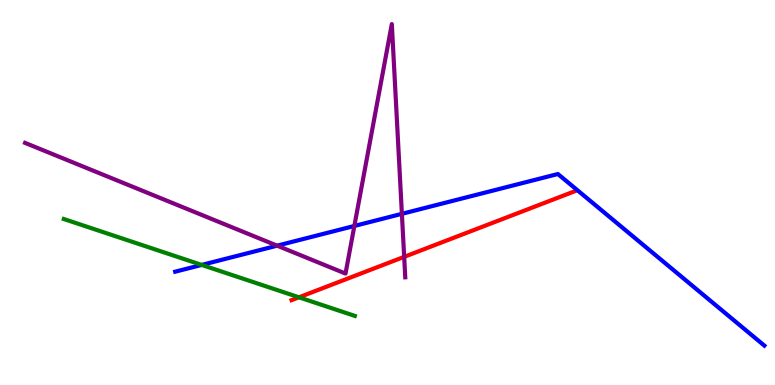[{'lines': ['blue', 'red'], 'intersections': []}, {'lines': ['green', 'red'], 'intersections': [{'x': 3.86, 'y': 2.28}]}, {'lines': ['purple', 'red'], 'intersections': [{'x': 5.22, 'y': 3.33}]}, {'lines': ['blue', 'green'], 'intersections': [{'x': 2.6, 'y': 3.12}]}, {'lines': ['blue', 'purple'], 'intersections': [{'x': 3.58, 'y': 3.62}, {'x': 4.57, 'y': 4.13}, {'x': 5.19, 'y': 4.45}]}, {'lines': ['green', 'purple'], 'intersections': []}]